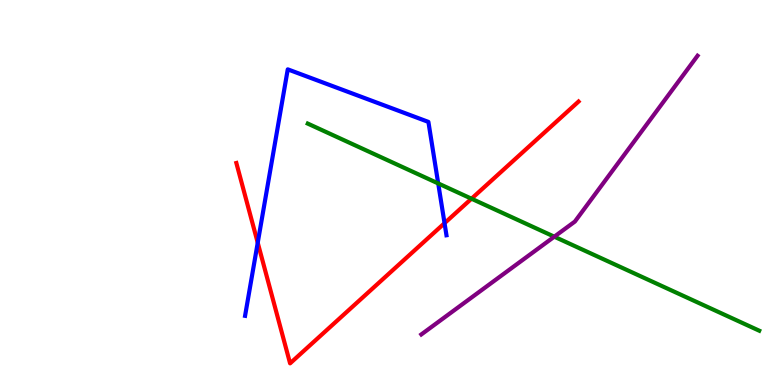[{'lines': ['blue', 'red'], 'intersections': [{'x': 3.33, 'y': 3.7}, {'x': 5.74, 'y': 4.2}]}, {'lines': ['green', 'red'], 'intersections': [{'x': 6.08, 'y': 4.84}]}, {'lines': ['purple', 'red'], 'intersections': []}, {'lines': ['blue', 'green'], 'intersections': [{'x': 5.65, 'y': 5.24}]}, {'lines': ['blue', 'purple'], 'intersections': []}, {'lines': ['green', 'purple'], 'intersections': [{'x': 7.15, 'y': 3.85}]}]